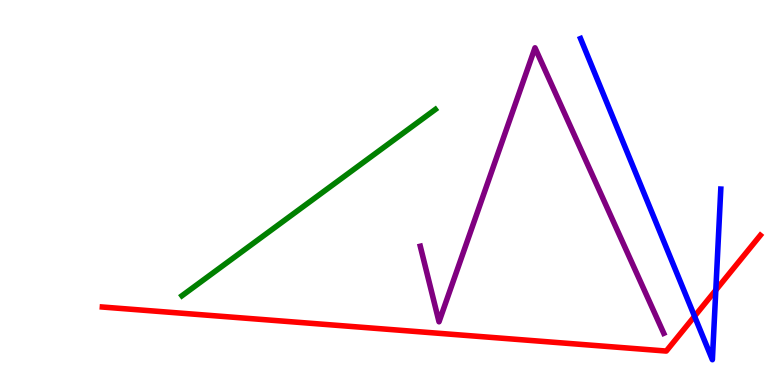[{'lines': ['blue', 'red'], 'intersections': [{'x': 8.96, 'y': 1.78}, {'x': 9.24, 'y': 2.46}]}, {'lines': ['green', 'red'], 'intersections': []}, {'lines': ['purple', 'red'], 'intersections': []}, {'lines': ['blue', 'green'], 'intersections': []}, {'lines': ['blue', 'purple'], 'intersections': []}, {'lines': ['green', 'purple'], 'intersections': []}]